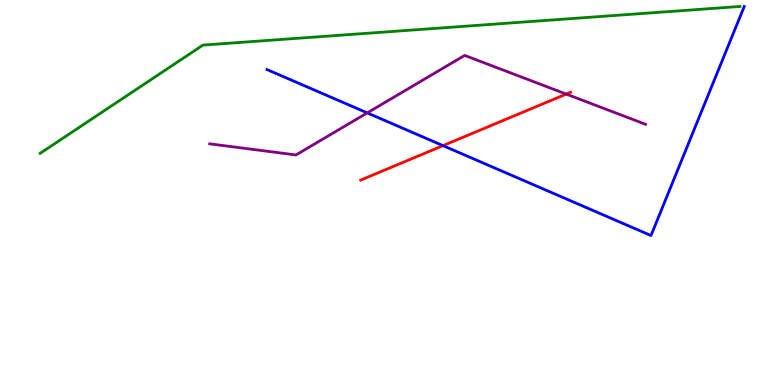[{'lines': ['blue', 'red'], 'intersections': [{'x': 5.72, 'y': 6.22}]}, {'lines': ['green', 'red'], 'intersections': []}, {'lines': ['purple', 'red'], 'intersections': [{'x': 7.31, 'y': 7.56}]}, {'lines': ['blue', 'green'], 'intersections': []}, {'lines': ['blue', 'purple'], 'intersections': [{'x': 4.74, 'y': 7.07}]}, {'lines': ['green', 'purple'], 'intersections': []}]